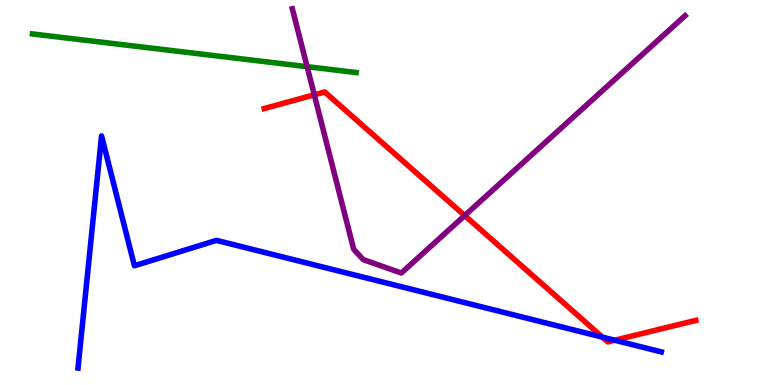[{'lines': ['blue', 'red'], 'intersections': [{'x': 7.77, 'y': 1.24}, {'x': 7.93, 'y': 1.16}]}, {'lines': ['green', 'red'], 'intersections': []}, {'lines': ['purple', 'red'], 'intersections': [{'x': 4.06, 'y': 7.54}, {'x': 6.0, 'y': 4.4}]}, {'lines': ['blue', 'green'], 'intersections': []}, {'lines': ['blue', 'purple'], 'intersections': []}, {'lines': ['green', 'purple'], 'intersections': [{'x': 3.96, 'y': 8.27}]}]